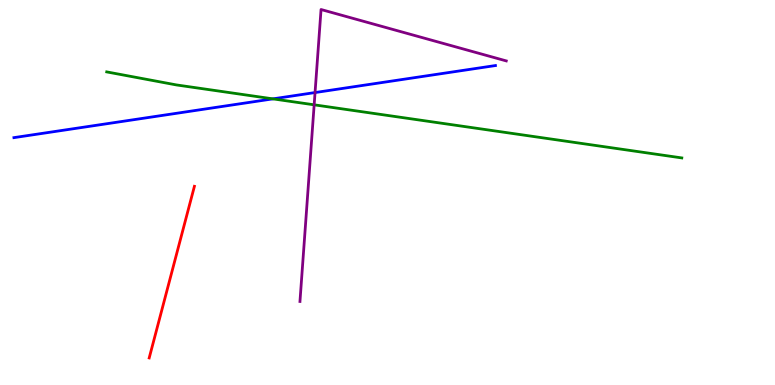[{'lines': ['blue', 'red'], 'intersections': []}, {'lines': ['green', 'red'], 'intersections': []}, {'lines': ['purple', 'red'], 'intersections': []}, {'lines': ['blue', 'green'], 'intersections': [{'x': 3.52, 'y': 7.43}]}, {'lines': ['blue', 'purple'], 'intersections': [{'x': 4.07, 'y': 7.6}]}, {'lines': ['green', 'purple'], 'intersections': [{'x': 4.05, 'y': 7.28}]}]